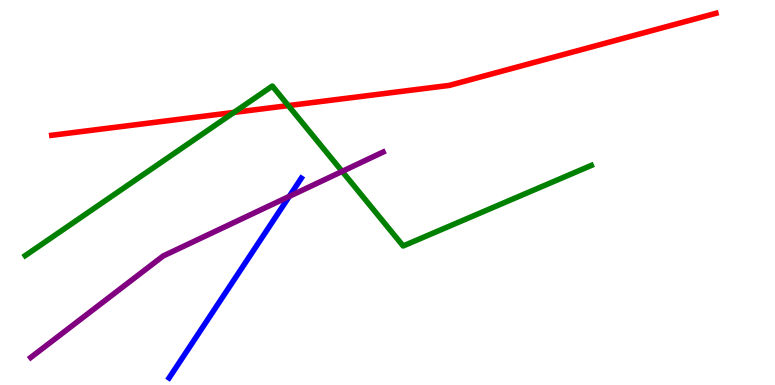[{'lines': ['blue', 'red'], 'intersections': []}, {'lines': ['green', 'red'], 'intersections': [{'x': 3.02, 'y': 7.08}, {'x': 3.72, 'y': 7.26}]}, {'lines': ['purple', 'red'], 'intersections': []}, {'lines': ['blue', 'green'], 'intersections': []}, {'lines': ['blue', 'purple'], 'intersections': [{'x': 3.73, 'y': 4.9}]}, {'lines': ['green', 'purple'], 'intersections': [{'x': 4.42, 'y': 5.55}]}]